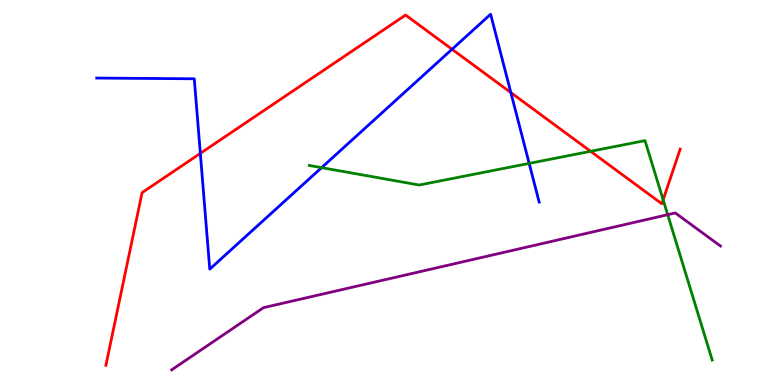[{'lines': ['blue', 'red'], 'intersections': [{'x': 2.59, 'y': 6.02}, {'x': 5.83, 'y': 8.72}, {'x': 6.59, 'y': 7.6}]}, {'lines': ['green', 'red'], 'intersections': [{'x': 7.62, 'y': 6.07}, {'x': 8.56, 'y': 4.81}]}, {'lines': ['purple', 'red'], 'intersections': []}, {'lines': ['blue', 'green'], 'intersections': [{'x': 4.15, 'y': 5.65}, {'x': 6.83, 'y': 5.76}]}, {'lines': ['blue', 'purple'], 'intersections': []}, {'lines': ['green', 'purple'], 'intersections': [{'x': 8.62, 'y': 4.42}]}]